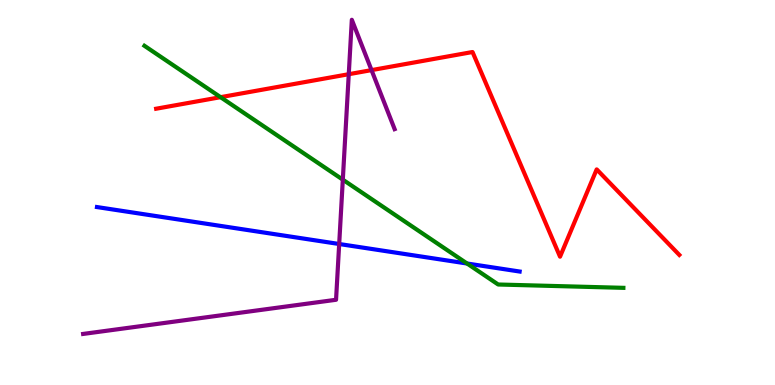[{'lines': ['blue', 'red'], 'intersections': []}, {'lines': ['green', 'red'], 'intersections': [{'x': 2.85, 'y': 7.48}]}, {'lines': ['purple', 'red'], 'intersections': [{'x': 4.5, 'y': 8.07}, {'x': 4.79, 'y': 8.18}]}, {'lines': ['blue', 'green'], 'intersections': [{'x': 6.03, 'y': 3.16}]}, {'lines': ['blue', 'purple'], 'intersections': [{'x': 4.38, 'y': 3.66}]}, {'lines': ['green', 'purple'], 'intersections': [{'x': 4.42, 'y': 5.33}]}]